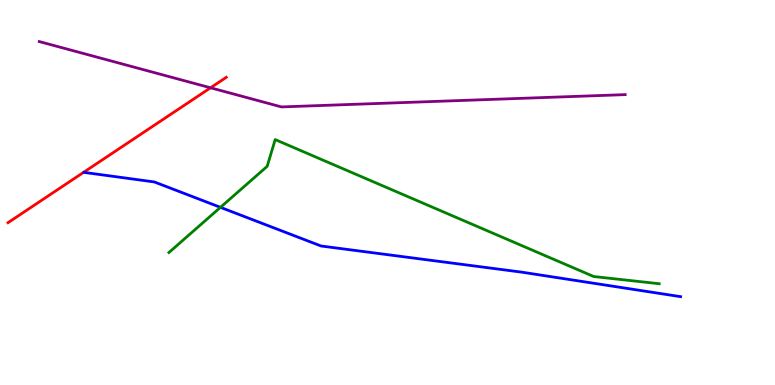[{'lines': ['blue', 'red'], 'intersections': []}, {'lines': ['green', 'red'], 'intersections': []}, {'lines': ['purple', 'red'], 'intersections': [{'x': 2.72, 'y': 7.72}]}, {'lines': ['blue', 'green'], 'intersections': [{'x': 2.84, 'y': 4.61}]}, {'lines': ['blue', 'purple'], 'intersections': []}, {'lines': ['green', 'purple'], 'intersections': []}]